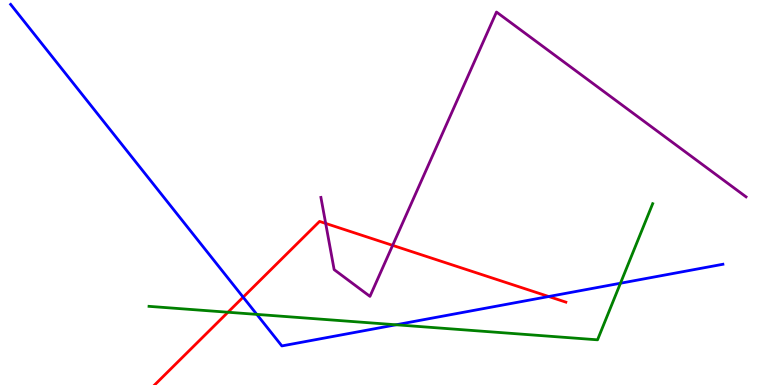[{'lines': ['blue', 'red'], 'intersections': [{'x': 3.14, 'y': 2.28}, {'x': 7.08, 'y': 2.3}]}, {'lines': ['green', 'red'], 'intersections': [{'x': 2.94, 'y': 1.89}]}, {'lines': ['purple', 'red'], 'intersections': [{'x': 4.2, 'y': 4.2}, {'x': 5.07, 'y': 3.63}]}, {'lines': ['blue', 'green'], 'intersections': [{'x': 3.31, 'y': 1.83}, {'x': 5.11, 'y': 1.56}, {'x': 8.01, 'y': 2.64}]}, {'lines': ['blue', 'purple'], 'intersections': []}, {'lines': ['green', 'purple'], 'intersections': []}]